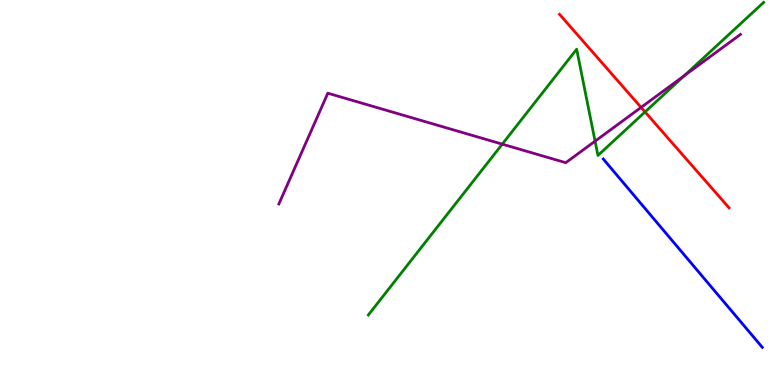[{'lines': ['blue', 'red'], 'intersections': []}, {'lines': ['green', 'red'], 'intersections': [{'x': 8.32, 'y': 7.09}]}, {'lines': ['purple', 'red'], 'intersections': [{'x': 8.27, 'y': 7.21}]}, {'lines': ['blue', 'green'], 'intersections': []}, {'lines': ['blue', 'purple'], 'intersections': []}, {'lines': ['green', 'purple'], 'intersections': [{'x': 6.48, 'y': 6.26}, {'x': 7.68, 'y': 6.33}, {'x': 8.83, 'y': 8.04}]}]